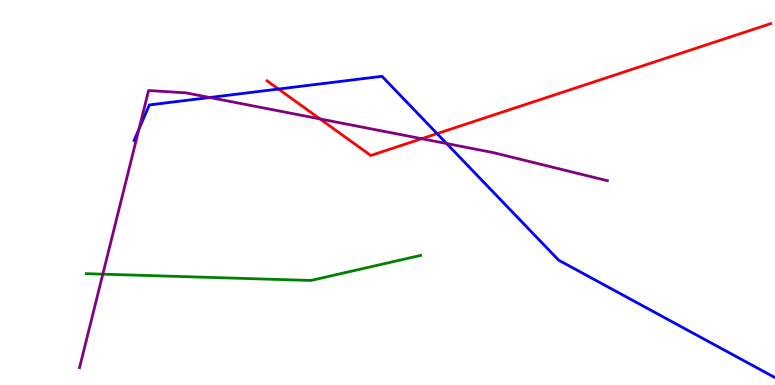[{'lines': ['blue', 'red'], 'intersections': [{'x': 3.59, 'y': 7.69}, {'x': 5.64, 'y': 6.53}]}, {'lines': ['green', 'red'], 'intersections': []}, {'lines': ['purple', 'red'], 'intersections': [{'x': 4.13, 'y': 6.91}, {'x': 5.44, 'y': 6.4}]}, {'lines': ['blue', 'green'], 'intersections': []}, {'lines': ['blue', 'purple'], 'intersections': [{'x': 1.79, 'y': 6.64}, {'x': 2.71, 'y': 7.47}, {'x': 5.76, 'y': 6.27}]}, {'lines': ['green', 'purple'], 'intersections': [{'x': 1.33, 'y': 2.88}]}]